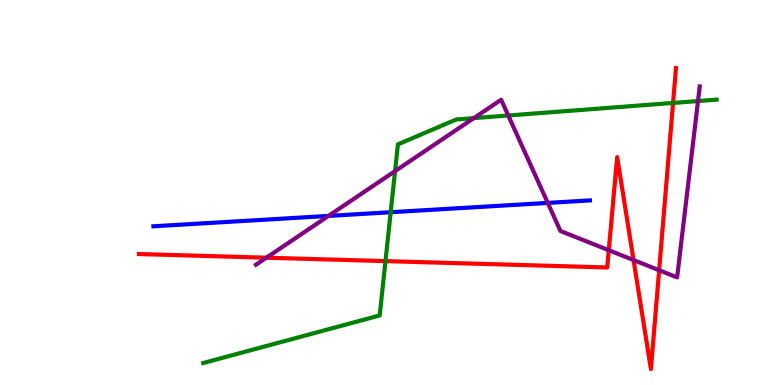[{'lines': ['blue', 'red'], 'intersections': []}, {'lines': ['green', 'red'], 'intersections': [{'x': 4.97, 'y': 3.22}, {'x': 8.68, 'y': 7.33}]}, {'lines': ['purple', 'red'], 'intersections': [{'x': 3.44, 'y': 3.31}, {'x': 7.86, 'y': 3.5}, {'x': 8.17, 'y': 3.24}, {'x': 8.5, 'y': 2.98}]}, {'lines': ['blue', 'green'], 'intersections': [{'x': 5.04, 'y': 4.49}]}, {'lines': ['blue', 'purple'], 'intersections': [{'x': 4.24, 'y': 4.39}, {'x': 7.07, 'y': 4.73}]}, {'lines': ['green', 'purple'], 'intersections': [{'x': 5.1, 'y': 5.56}, {'x': 6.11, 'y': 6.93}, {'x': 6.56, 'y': 7.0}, {'x': 9.01, 'y': 7.38}]}]